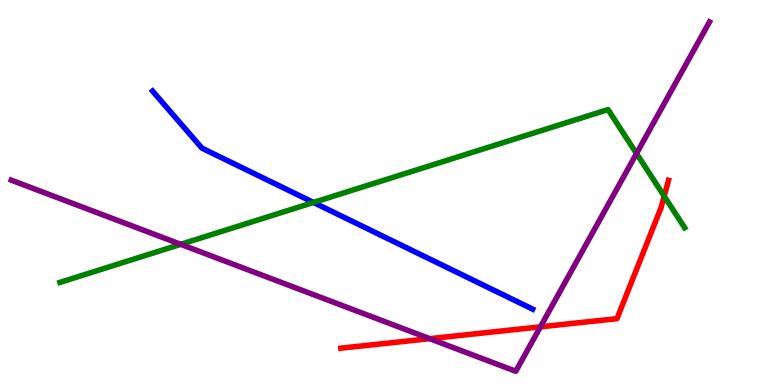[{'lines': ['blue', 'red'], 'intersections': []}, {'lines': ['green', 'red'], 'intersections': [{'x': 8.57, 'y': 4.9}]}, {'lines': ['purple', 'red'], 'intersections': [{'x': 5.54, 'y': 1.2}, {'x': 6.97, 'y': 1.51}]}, {'lines': ['blue', 'green'], 'intersections': [{'x': 4.04, 'y': 4.74}]}, {'lines': ['blue', 'purple'], 'intersections': []}, {'lines': ['green', 'purple'], 'intersections': [{'x': 2.33, 'y': 3.65}, {'x': 8.21, 'y': 6.01}]}]